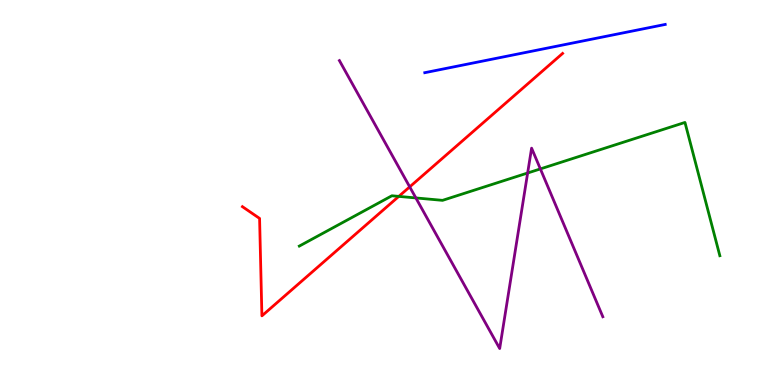[{'lines': ['blue', 'red'], 'intersections': []}, {'lines': ['green', 'red'], 'intersections': [{'x': 5.15, 'y': 4.9}]}, {'lines': ['purple', 'red'], 'intersections': [{'x': 5.29, 'y': 5.15}]}, {'lines': ['blue', 'green'], 'intersections': []}, {'lines': ['blue', 'purple'], 'intersections': []}, {'lines': ['green', 'purple'], 'intersections': [{'x': 5.37, 'y': 4.86}, {'x': 6.81, 'y': 5.51}, {'x': 6.97, 'y': 5.61}]}]